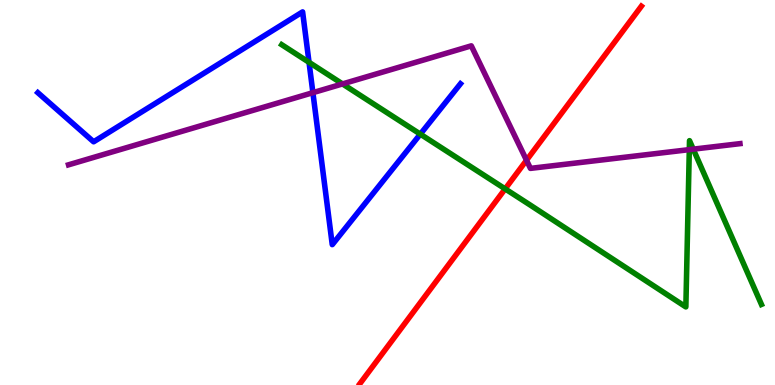[{'lines': ['blue', 'red'], 'intersections': []}, {'lines': ['green', 'red'], 'intersections': [{'x': 6.52, 'y': 5.09}]}, {'lines': ['purple', 'red'], 'intersections': [{'x': 6.79, 'y': 5.84}]}, {'lines': ['blue', 'green'], 'intersections': [{'x': 3.99, 'y': 8.38}, {'x': 5.42, 'y': 6.52}]}, {'lines': ['blue', 'purple'], 'intersections': [{'x': 4.04, 'y': 7.59}]}, {'lines': ['green', 'purple'], 'intersections': [{'x': 4.42, 'y': 7.82}, {'x': 8.89, 'y': 6.11}, {'x': 8.95, 'y': 6.13}]}]